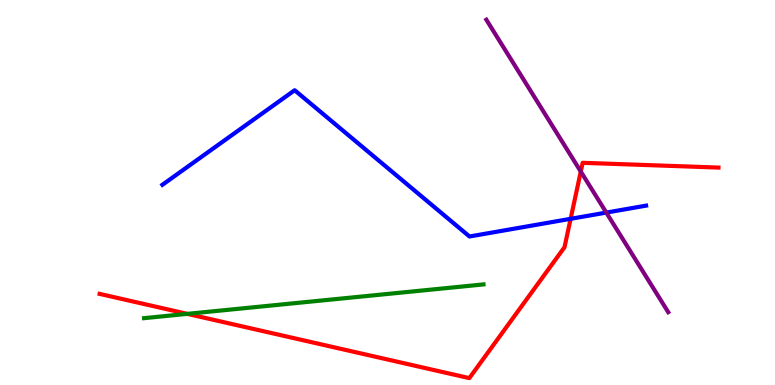[{'lines': ['blue', 'red'], 'intersections': [{'x': 7.36, 'y': 4.32}]}, {'lines': ['green', 'red'], 'intersections': [{'x': 2.42, 'y': 1.85}]}, {'lines': ['purple', 'red'], 'intersections': [{'x': 7.49, 'y': 5.54}]}, {'lines': ['blue', 'green'], 'intersections': []}, {'lines': ['blue', 'purple'], 'intersections': [{'x': 7.82, 'y': 4.48}]}, {'lines': ['green', 'purple'], 'intersections': []}]